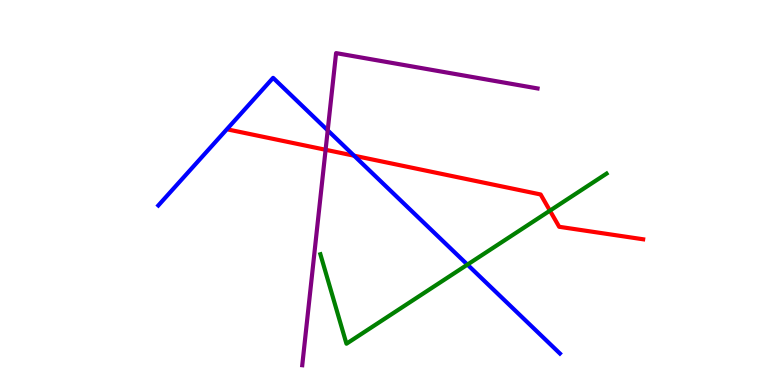[{'lines': ['blue', 'red'], 'intersections': [{'x': 4.57, 'y': 5.96}]}, {'lines': ['green', 'red'], 'intersections': [{'x': 7.1, 'y': 4.53}]}, {'lines': ['purple', 'red'], 'intersections': [{'x': 4.2, 'y': 6.11}]}, {'lines': ['blue', 'green'], 'intersections': [{'x': 6.03, 'y': 3.13}]}, {'lines': ['blue', 'purple'], 'intersections': [{'x': 4.23, 'y': 6.61}]}, {'lines': ['green', 'purple'], 'intersections': []}]